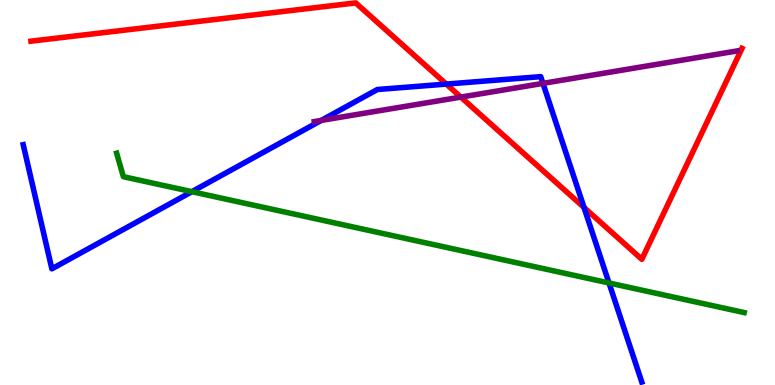[{'lines': ['blue', 'red'], 'intersections': [{'x': 5.76, 'y': 7.82}, {'x': 7.54, 'y': 4.61}]}, {'lines': ['green', 'red'], 'intersections': []}, {'lines': ['purple', 'red'], 'intersections': [{'x': 5.95, 'y': 7.48}]}, {'lines': ['blue', 'green'], 'intersections': [{'x': 2.48, 'y': 5.02}, {'x': 7.86, 'y': 2.65}]}, {'lines': ['blue', 'purple'], 'intersections': [{'x': 4.14, 'y': 6.87}, {'x': 7.01, 'y': 7.83}]}, {'lines': ['green', 'purple'], 'intersections': []}]